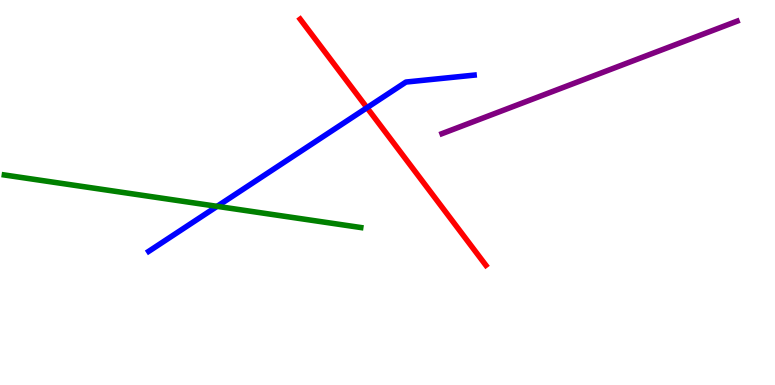[{'lines': ['blue', 'red'], 'intersections': [{'x': 4.74, 'y': 7.2}]}, {'lines': ['green', 'red'], 'intersections': []}, {'lines': ['purple', 'red'], 'intersections': []}, {'lines': ['blue', 'green'], 'intersections': [{'x': 2.8, 'y': 4.64}]}, {'lines': ['blue', 'purple'], 'intersections': []}, {'lines': ['green', 'purple'], 'intersections': []}]